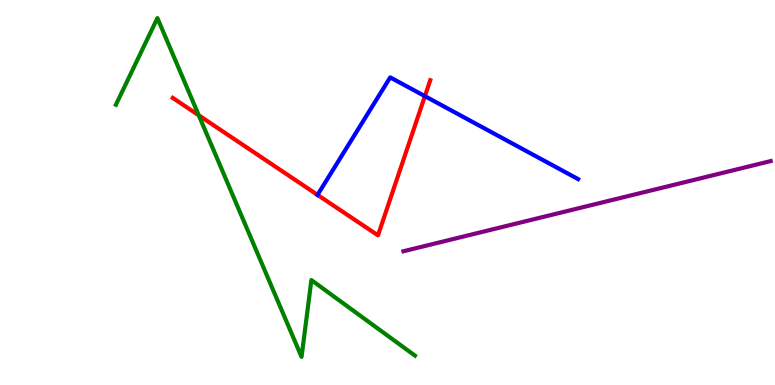[{'lines': ['blue', 'red'], 'intersections': [{'x': 4.1, 'y': 4.94}, {'x': 5.48, 'y': 7.5}]}, {'lines': ['green', 'red'], 'intersections': [{'x': 2.56, 'y': 7.0}]}, {'lines': ['purple', 'red'], 'intersections': []}, {'lines': ['blue', 'green'], 'intersections': []}, {'lines': ['blue', 'purple'], 'intersections': []}, {'lines': ['green', 'purple'], 'intersections': []}]